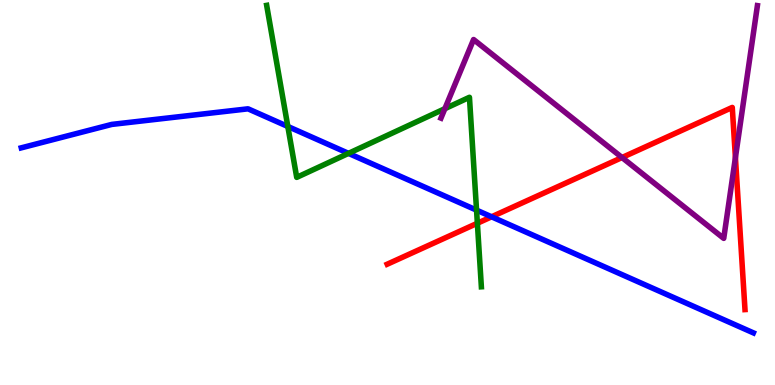[{'lines': ['blue', 'red'], 'intersections': [{'x': 6.34, 'y': 4.37}]}, {'lines': ['green', 'red'], 'intersections': [{'x': 6.16, 'y': 4.2}]}, {'lines': ['purple', 'red'], 'intersections': [{'x': 8.03, 'y': 5.91}, {'x': 9.49, 'y': 5.91}]}, {'lines': ['blue', 'green'], 'intersections': [{'x': 3.71, 'y': 6.72}, {'x': 4.5, 'y': 6.02}, {'x': 6.15, 'y': 4.54}]}, {'lines': ['blue', 'purple'], 'intersections': []}, {'lines': ['green', 'purple'], 'intersections': [{'x': 5.74, 'y': 7.18}]}]